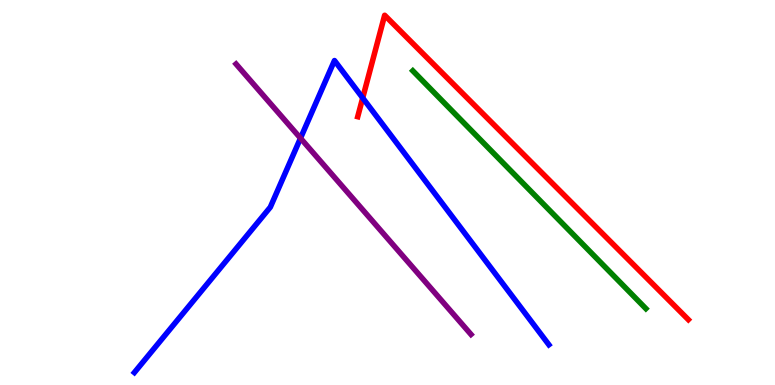[{'lines': ['blue', 'red'], 'intersections': [{'x': 4.68, 'y': 7.46}]}, {'lines': ['green', 'red'], 'intersections': []}, {'lines': ['purple', 'red'], 'intersections': []}, {'lines': ['blue', 'green'], 'intersections': []}, {'lines': ['blue', 'purple'], 'intersections': [{'x': 3.88, 'y': 6.41}]}, {'lines': ['green', 'purple'], 'intersections': []}]